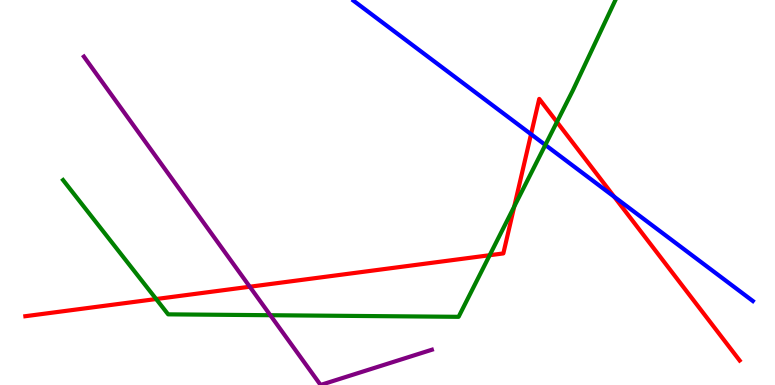[{'lines': ['blue', 'red'], 'intersections': [{'x': 6.85, 'y': 6.51}, {'x': 7.93, 'y': 4.89}]}, {'lines': ['green', 'red'], 'intersections': [{'x': 2.01, 'y': 2.23}, {'x': 6.32, 'y': 3.37}, {'x': 6.64, 'y': 4.63}, {'x': 7.19, 'y': 6.83}]}, {'lines': ['purple', 'red'], 'intersections': [{'x': 3.22, 'y': 2.55}]}, {'lines': ['blue', 'green'], 'intersections': [{'x': 7.04, 'y': 6.23}]}, {'lines': ['blue', 'purple'], 'intersections': []}, {'lines': ['green', 'purple'], 'intersections': [{'x': 3.49, 'y': 1.81}]}]